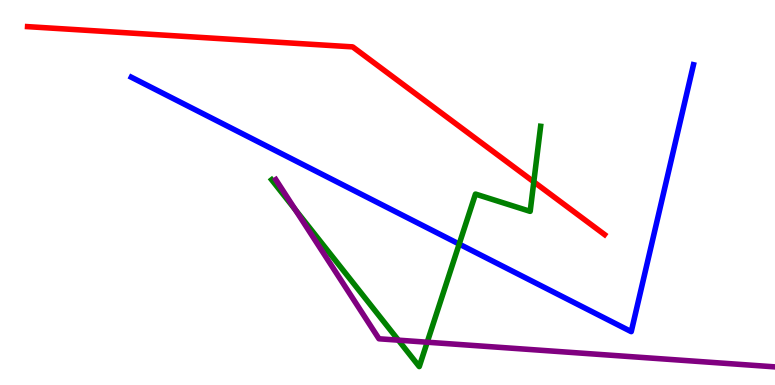[{'lines': ['blue', 'red'], 'intersections': []}, {'lines': ['green', 'red'], 'intersections': [{'x': 6.89, 'y': 5.28}]}, {'lines': ['purple', 'red'], 'intersections': []}, {'lines': ['blue', 'green'], 'intersections': [{'x': 5.92, 'y': 3.66}]}, {'lines': ['blue', 'purple'], 'intersections': []}, {'lines': ['green', 'purple'], 'intersections': [{'x': 3.81, 'y': 4.55}, {'x': 5.14, 'y': 1.16}, {'x': 5.51, 'y': 1.11}]}]